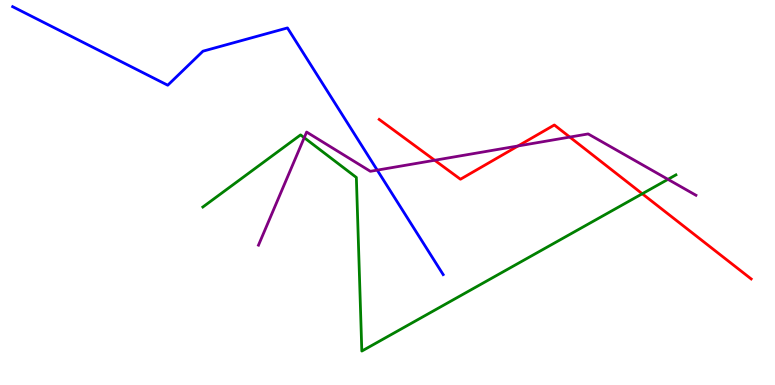[{'lines': ['blue', 'red'], 'intersections': []}, {'lines': ['green', 'red'], 'intersections': [{'x': 8.29, 'y': 4.97}]}, {'lines': ['purple', 'red'], 'intersections': [{'x': 5.61, 'y': 5.84}, {'x': 6.68, 'y': 6.21}, {'x': 7.35, 'y': 6.44}]}, {'lines': ['blue', 'green'], 'intersections': []}, {'lines': ['blue', 'purple'], 'intersections': [{'x': 4.87, 'y': 5.58}]}, {'lines': ['green', 'purple'], 'intersections': [{'x': 3.93, 'y': 6.42}, {'x': 8.62, 'y': 5.34}]}]